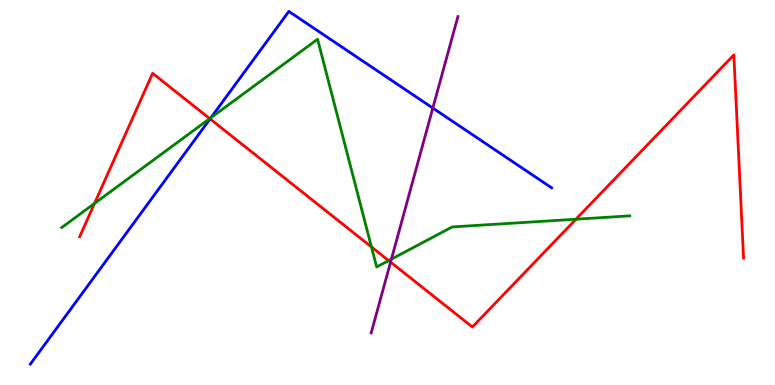[{'lines': ['blue', 'red'], 'intersections': [{'x': 2.71, 'y': 6.91}]}, {'lines': ['green', 'red'], 'intersections': [{'x': 1.22, 'y': 4.72}, {'x': 2.71, 'y': 6.92}, {'x': 4.79, 'y': 3.59}, {'x': 5.01, 'y': 3.23}, {'x': 7.43, 'y': 4.31}]}, {'lines': ['purple', 'red'], 'intersections': [{'x': 5.04, 'y': 3.19}]}, {'lines': ['blue', 'green'], 'intersections': [{'x': 2.72, 'y': 6.94}]}, {'lines': ['blue', 'purple'], 'intersections': [{'x': 5.58, 'y': 7.19}]}, {'lines': ['green', 'purple'], 'intersections': [{'x': 5.05, 'y': 3.27}]}]